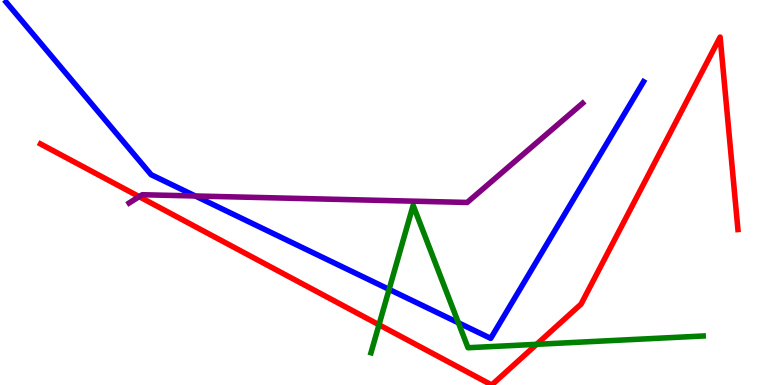[{'lines': ['blue', 'red'], 'intersections': []}, {'lines': ['green', 'red'], 'intersections': [{'x': 4.89, 'y': 1.56}, {'x': 6.92, 'y': 1.06}]}, {'lines': ['purple', 'red'], 'intersections': [{'x': 1.8, 'y': 4.89}]}, {'lines': ['blue', 'green'], 'intersections': [{'x': 5.02, 'y': 2.48}, {'x': 5.91, 'y': 1.62}]}, {'lines': ['blue', 'purple'], 'intersections': [{'x': 2.52, 'y': 4.91}]}, {'lines': ['green', 'purple'], 'intersections': []}]